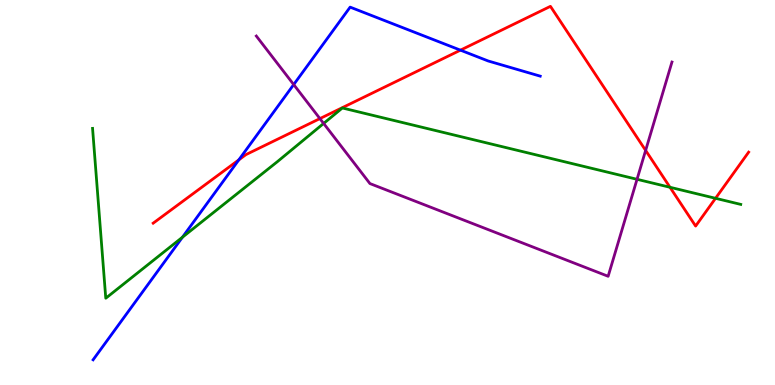[{'lines': ['blue', 'red'], 'intersections': [{'x': 3.08, 'y': 5.85}, {'x': 5.94, 'y': 8.7}]}, {'lines': ['green', 'red'], 'intersections': [{'x': 8.65, 'y': 5.14}, {'x': 9.23, 'y': 4.85}]}, {'lines': ['purple', 'red'], 'intersections': [{'x': 4.13, 'y': 6.92}, {'x': 8.33, 'y': 6.09}]}, {'lines': ['blue', 'green'], 'intersections': [{'x': 2.35, 'y': 3.84}]}, {'lines': ['blue', 'purple'], 'intersections': [{'x': 3.79, 'y': 7.8}]}, {'lines': ['green', 'purple'], 'intersections': [{'x': 4.18, 'y': 6.79}, {'x': 8.22, 'y': 5.34}]}]